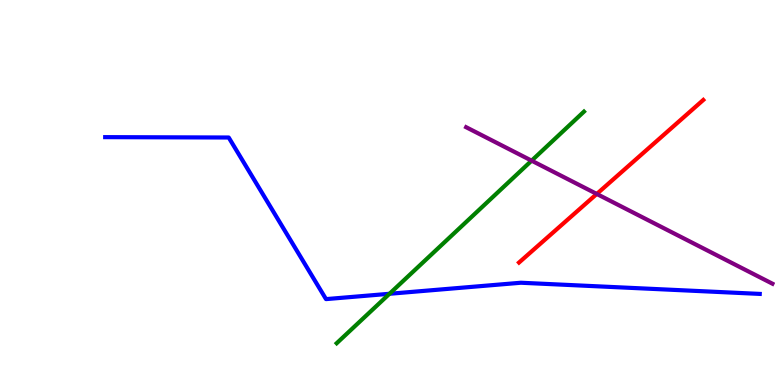[{'lines': ['blue', 'red'], 'intersections': []}, {'lines': ['green', 'red'], 'intersections': []}, {'lines': ['purple', 'red'], 'intersections': [{'x': 7.7, 'y': 4.96}]}, {'lines': ['blue', 'green'], 'intersections': [{'x': 5.03, 'y': 2.37}]}, {'lines': ['blue', 'purple'], 'intersections': []}, {'lines': ['green', 'purple'], 'intersections': [{'x': 6.86, 'y': 5.83}]}]